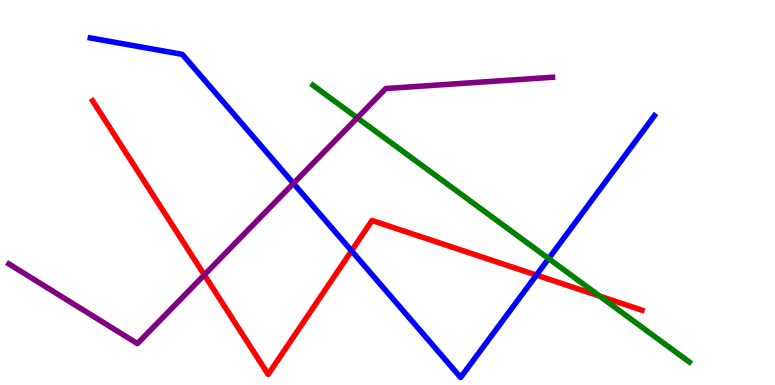[{'lines': ['blue', 'red'], 'intersections': [{'x': 4.54, 'y': 3.49}, {'x': 6.92, 'y': 2.85}]}, {'lines': ['green', 'red'], 'intersections': [{'x': 7.74, 'y': 2.31}]}, {'lines': ['purple', 'red'], 'intersections': [{'x': 2.64, 'y': 2.86}]}, {'lines': ['blue', 'green'], 'intersections': [{'x': 7.08, 'y': 3.28}]}, {'lines': ['blue', 'purple'], 'intersections': [{'x': 3.79, 'y': 5.24}]}, {'lines': ['green', 'purple'], 'intersections': [{'x': 4.61, 'y': 6.94}]}]